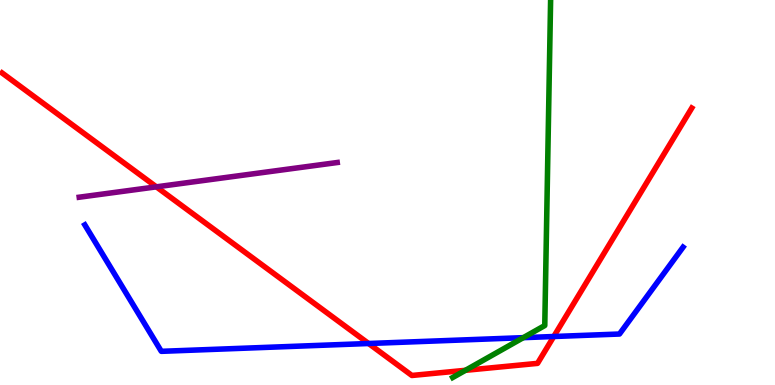[{'lines': ['blue', 'red'], 'intersections': [{'x': 4.76, 'y': 1.08}, {'x': 7.15, 'y': 1.26}]}, {'lines': ['green', 'red'], 'intersections': [{'x': 6.01, 'y': 0.381}]}, {'lines': ['purple', 'red'], 'intersections': [{'x': 2.02, 'y': 5.15}]}, {'lines': ['blue', 'green'], 'intersections': [{'x': 6.75, 'y': 1.23}]}, {'lines': ['blue', 'purple'], 'intersections': []}, {'lines': ['green', 'purple'], 'intersections': []}]